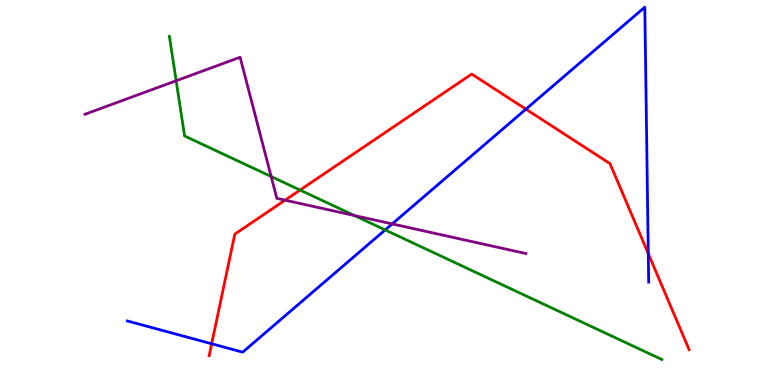[{'lines': ['blue', 'red'], 'intersections': [{'x': 2.73, 'y': 1.07}, {'x': 6.79, 'y': 7.16}, {'x': 8.36, 'y': 3.41}]}, {'lines': ['green', 'red'], 'intersections': [{'x': 3.87, 'y': 5.06}]}, {'lines': ['purple', 'red'], 'intersections': [{'x': 3.68, 'y': 4.8}]}, {'lines': ['blue', 'green'], 'intersections': [{'x': 4.97, 'y': 4.03}]}, {'lines': ['blue', 'purple'], 'intersections': [{'x': 5.06, 'y': 4.18}]}, {'lines': ['green', 'purple'], 'intersections': [{'x': 2.27, 'y': 7.9}, {'x': 3.5, 'y': 5.42}, {'x': 4.57, 'y': 4.4}]}]